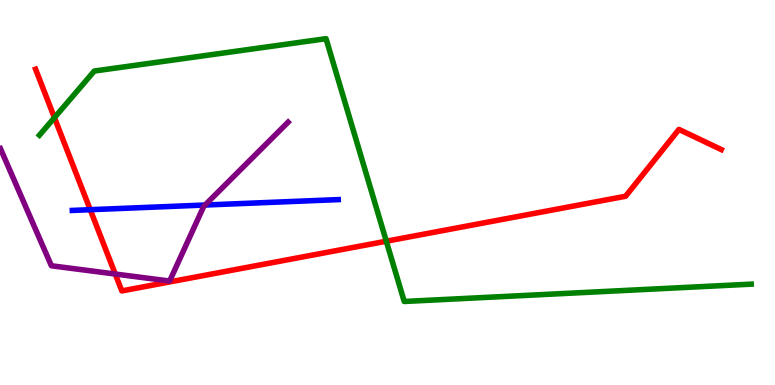[{'lines': ['blue', 'red'], 'intersections': [{'x': 1.16, 'y': 4.55}]}, {'lines': ['green', 'red'], 'intersections': [{'x': 0.702, 'y': 6.94}, {'x': 4.98, 'y': 3.73}]}, {'lines': ['purple', 'red'], 'intersections': [{'x': 1.49, 'y': 2.88}]}, {'lines': ['blue', 'green'], 'intersections': []}, {'lines': ['blue', 'purple'], 'intersections': [{'x': 2.65, 'y': 4.67}]}, {'lines': ['green', 'purple'], 'intersections': []}]